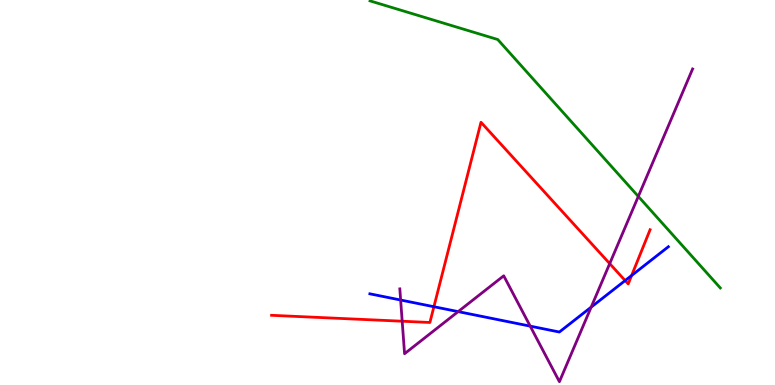[{'lines': ['blue', 'red'], 'intersections': [{'x': 5.6, 'y': 2.03}, {'x': 8.07, 'y': 2.71}, {'x': 8.15, 'y': 2.84}]}, {'lines': ['green', 'red'], 'intersections': []}, {'lines': ['purple', 'red'], 'intersections': [{'x': 5.19, 'y': 1.66}, {'x': 7.87, 'y': 3.15}]}, {'lines': ['blue', 'green'], 'intersections': []}, {'lines': ['blue', 'purple'], 'intersections': [{'x': 5.17, 'y': 2.21}, {'x': 5.91, 'y': 1.91}, {'x': 6.84, 'y': 1.53}, {'x': 7.63, 'y': 2.02}]}, {'lines': ['green', 'purple'], 'intersections': [{'x': 8.24, 'y': 4.9}]}]